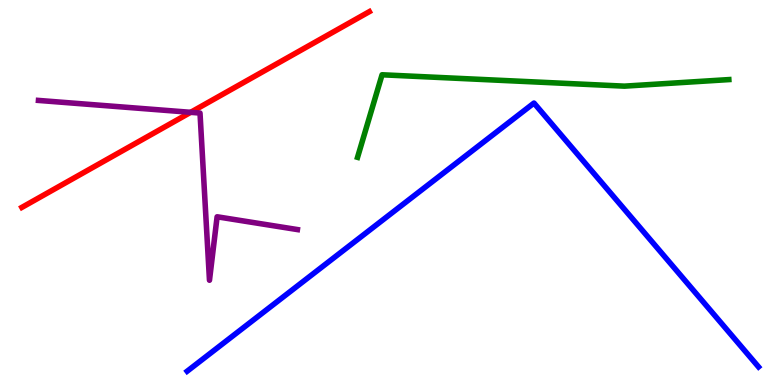[{'lines': ['blue', 'red'], 'intersections': []}, {'lines': ['green', 'red'], 'intersections': []}, {'lines': ['purple', 'red'], 'intersections': [{'x': 2.46, 'y': 7.08}]}, {'lines': ['blue', 'green'], 'intersections': []}, {'lines': ['blue', 'purple'], 'intersections': []}, {'lines': ['green', 'purple'], 'intersections': []}]